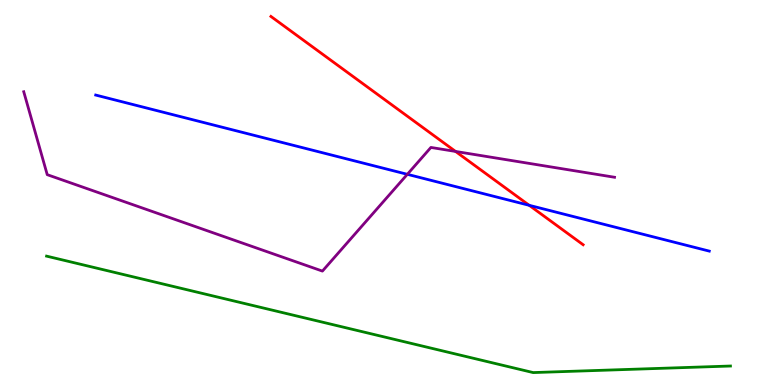[{'lines': ['blue', 'red'], 'intersections': [{'x': 6.83, 'y': 4.67}]}, {'lines': ['green', 'red'], 'intersections': []}, {'lines': ['purple', 'red'], 'intersections': [{'x': 5.88, 'y': 6.07}]}, {'lines': ['blue', 'green'], 'intersections': []}, {'lines': ['blue', 'purple'], 'intersections': [{'x': 5.26, 'y': 5.47}]}, {'lines': ['green', 'purple'], 'intersections': []}]